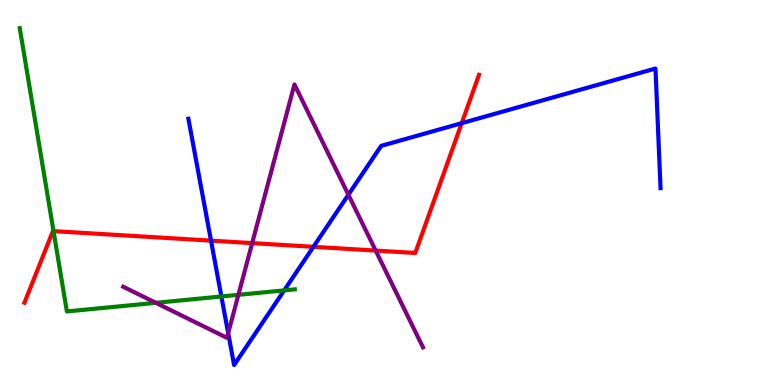[{'lines': ['blue', 'red'], 'intersections': [{'x': 2.72, 'y': 3.75}, {'x': 4.04, 'y': 3.59}, {'x': 5.96, 'y': 6.8}]}, {'lines': ['green', 'red'], 'intersections': [{'x': 0.691, 'y': 4.0}]}, {'lines': ['purple', 'red'], 'intersections': [{'x': 3.25, 'y': 3.69}, {'x': 4.85, 'y': 3.49}]}, {'lines': ['blue', 'green'], 'intersections': [{'x': 2.86, 'y': 2.3}, {'x': 3.67, 'y': 2.46}]}, {'lines': ['blue', 'purple'], 'intersections': [{'x': 2.94, 'y': 1.35}, {'x': 4.5, 'y': 4.94}]}, {'lines': ['green', 'purple'], 'intersections': [{'x': 2.01, 'y': 2.13}, {'x': 3.08, 'y': 2.34}]}]